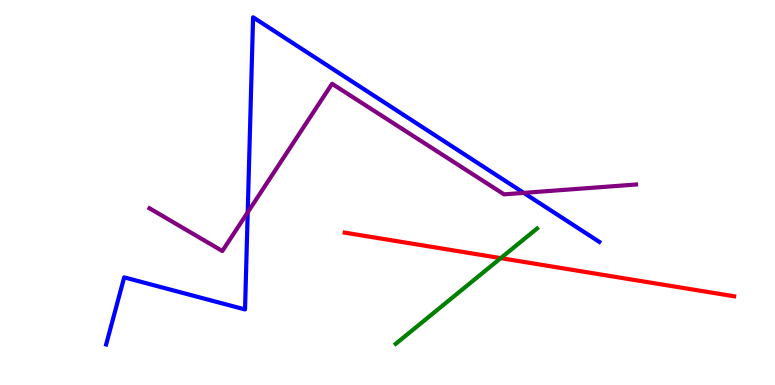[{'lines': ['blue', 'red'], 'intersections': []}, {'lines': ['green', 'red'], 'intersections': [{'x': 6.46, 'y': 3.3}]}, {'lines': ['purple', 'red'], 'intersections': []}, {'lines': ['blue', 'green'], 'intersections': []}, {'lines': ['blue', 'purple'], 'intersections': [{'x': 3.2, 'y': 4.49}, {'x': 6.76, 'y': 4.99}]}, {'lines': ['green', 'purple'], 'intersections': []}]